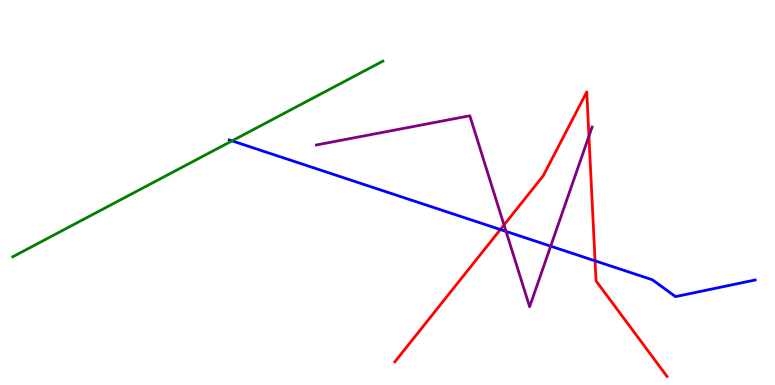[{'lines': ['blue', 'red'], 'intersections': [{'x': 6.46, 'y': 4.04}, {'x': 7.68, 'y': 3.23}]}, {'lines': ['green', 'red'], 'intersections': []}, {'lines': ['purple', 'red'], 'intersections': [{'x': 6.5, 'y': 4.16}, {'x': 7.6, 'y': 6.46}]}, {'lines': ['blue', 'green'], 'intersections': [{'x': 2.99, 'y': 6.34}]}, {'lines': ['blue', 'purple'], 'intersections': [{'x': 6.53, 'y': 3.99}, {'x': 7.11, 'y': 3.61}]}, {'lines': ['green', 'purple'], 'intersections': []}]